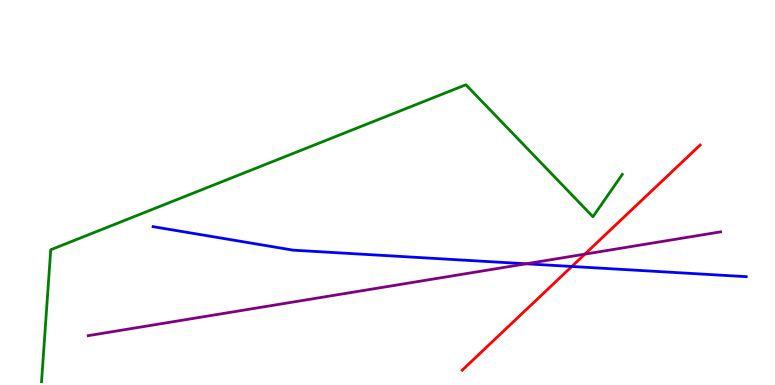[{'lines': ['blue', 'red'], 'intersections': [{'x': 7.38, 'y': 3.08}]}, {'lines': ['green', 'red'], 'intersections': []}, {'lines': ['purple', 'red'], 'intersections': [{'x': 7.55, 'y': 3.4}]}, {'lines': ['blue', 'green'], 'intersections': []}, {'lines': ['blue', 'purple'], 'intersections': [{'x': 6.79, 'y': 3.15}]}, {'lines': ['green', 'purple'], 'intersections': []}]